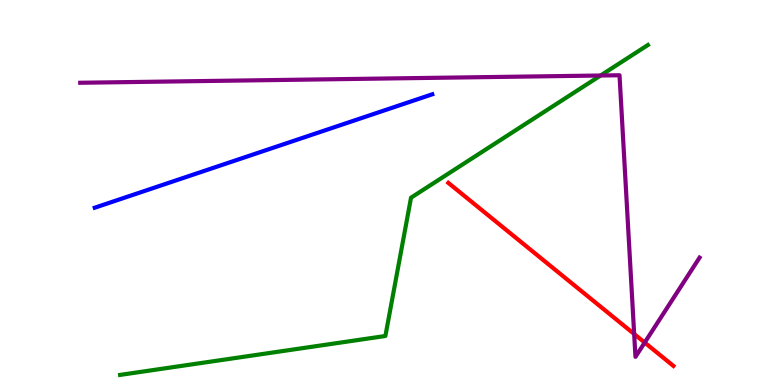[{'lines': ['blue', 'red'], 'intersections': []}, {'lines': ['green', 'red'], 'intersections': []}, {'lines': ['purple', 'red'], 'intersections': [{'x': 8.18, 'y': 1.32}, {'x': 8.32, 'y': 1.1}]}, {'lines': ['blue', 'green'], 'intersections': []}, {'lines': ['blue', 'purple'], 'intersections': []}, {'lines': ['green', 'purple'], 'intersections': [{'x': 7.75, 'y': 8.04}]}]